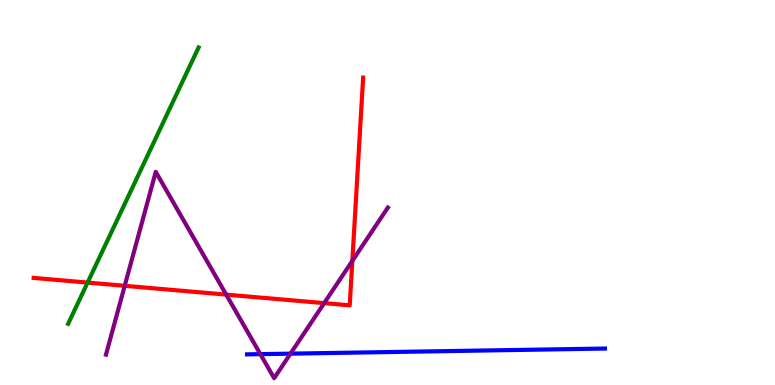[{'lines': ['blue', 'red'], 'intersections': []}, {'lines': ['green', 'red'], 'intersections': [{'x': 1.13, 'y': 2.66}]}, {'lines': ['purple', 'red'], 'intersections': [{'x': 1.61, 'y': 2.58}, {'x': 2.92, 'y': 2.35}, {'x': 4.18, 'y': 2.13}, {'x': 4.55, 'y': 3.22}]}, {'lines': ['blue', 'green'], 'intersections': []}, {'lines': ['blue', 'purple'], 'intersections': [{'x': 3.36, 'y': 0.802}, {'x': 3.75, 'y': 0.814}]}, {'lines': ['green', 'purple'], 'intersections': []}]